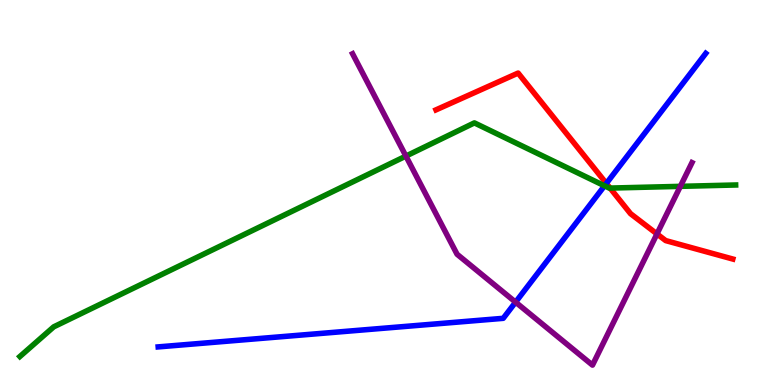[{'lines': ['blue', 'red'], 'intersections': [{'x': 7.82, 'y': 5.24}]}, {'lines': ['green', 'red'], 'intersections': [{'x': 7.87, 'y': 5.11}]}, {'lines': ['purple', 'red'], 'intersections': [{'x': 8.48, 'y': 3.92}]}, {'lines': ['blue', 'green'], 'intersections': [{'x': 7.8, 'y': 5.17}]}, {'lines': ['blue', 'purple'], 'intersections': [{'x': 6.65, 'y': 2.15}]}, {'lines': ['green', 'purple'], 'intersections': [{'x': 5.24, 'y': 5.95}, {'x': 8.78, 'y': 5.16}]}]